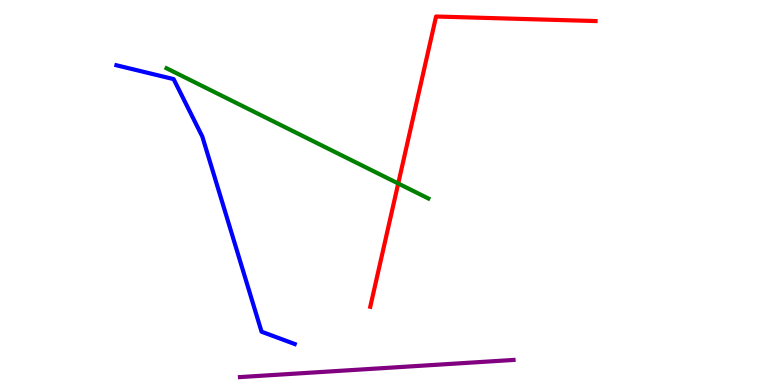[{'lines': ['blue', 'red'], 'intersections': []}, {'lines': ['green', 'red'], 'intersections': [{'x': 5.14, 'y': 5.23}]}, {'lines': ['purple', 'red'], 'intersections': []}, {'lines': ['blue', 'green'], 'intersections': []}, {'lines': ['blue', 'purple'], 'intersections': []}, {'lines': ['green', 'purple'], 'intersections': []}]